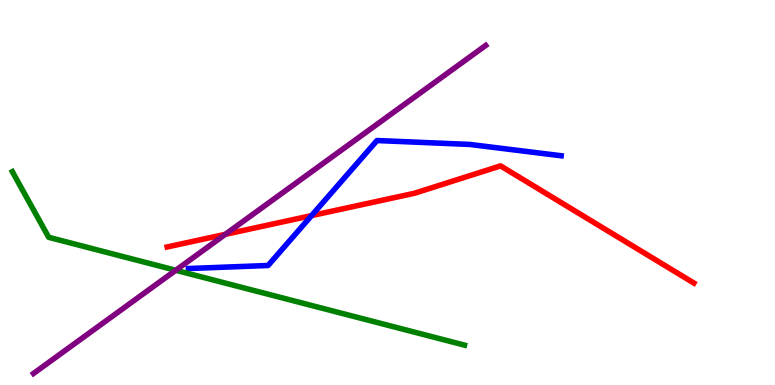[{'lines': ['blue', 'red'], 'intersections': [{'x': 4.02, 'y': 4.4}]}, {'lines': ['green', 'red'], 'intersections': []}, {'lines': ['purple', 'red'], 'intersections': [{'x': 2.91, 'y': 3.91}]}, {'lines': ['blue', 'green'], 'intersections': []}, {'lines': ['blue', 'purple'], 'intersections': []}, {'lines': ['green', 'purple'], 'intersections': [{'x': 2.27, 'y': 2.98}]}]